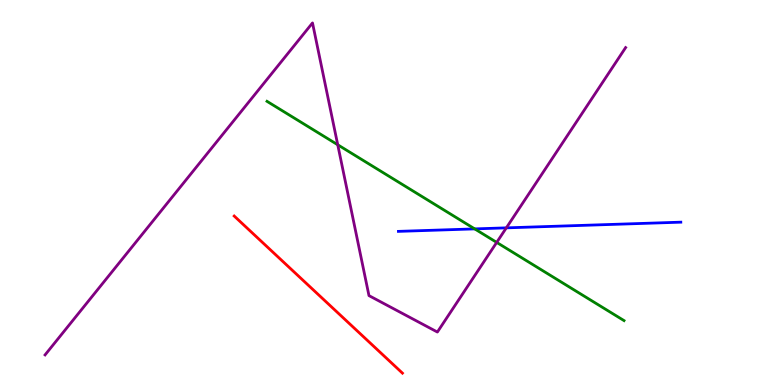[{'lines': ['blue', 'red'], 'intersections': []}, {'lines': ['green', 'red'], 'intersections': []}, {'lines': ['purple', 'red'], 'intersections': []}, {'lines': ['blue', 'green'], 'intersections': [{'x': 6.13, 'y': 4.05}]}, {'lines': ['blue', 'purple'], 'intersections': [{'x': 6.53, 'y': 4.08}]}, {'lines': ['green', 'purple'], 'intersections': [{'x': 4.36, 'y': 6.24}, {'x': 6.41, 'y': 3.7}]}]